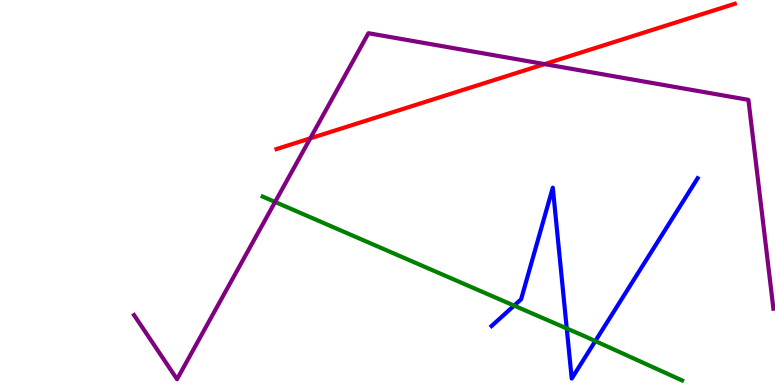[{'lines': ['blue', 'red'], 'intersections': []}, {'lines': ['green', 'red'], 'intersections': []}, {'lines': ['purple', 'red'], 'intersections': [{'x': 4.0, 'y': 6.41}, {'x': 7.03, 'y': 8.34}]}, {'lines': ['blue', 'green'], 'intersections': [{'x': 6.63, 'y': 2.06}, {'x': 7.31, 'y': 1.47}, {'x': 7.68, 'y': 1.14}]}, {'lines': ['blue', 'purple'], 'intersections': []}, {'lines': ['green', 'purple'], 'intersections': [{'x': 3.55, 'y': 4.75}]}]